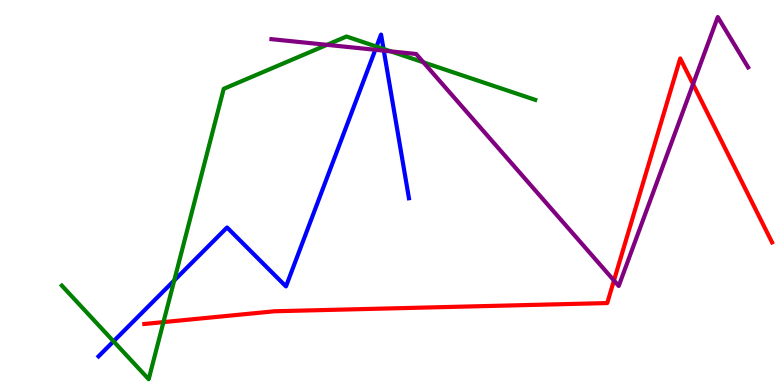[{'lines': ['blue', 'red'], 'intersections': []}, {'lines': ['green', 'red'], 'intersections': [{'x': 2.11, 'y': 1.63}]}, {'lines': ['purple', 'red'], 'intersections': [{'x': 7.92, 'y': 2.71}, {'x': 8.94, 'y': 7.81}]}, {'lines': ['blue', 'green'], 'intersections': [{'x': 1.46, 'y': 1.13}, {'x': 2.25, 'y': 2.72}, {'x': 4.86, 'y': 8.79}, {'x': 4.95, 'y': 8.73}]}, {'lines': ['blue', 'purple'], 'intersections': [{'x': 4.84, 'y': 8.71}, {'x': 4.95, 'y': 8.68}]}, {'lines': ['green', 'purple'], 'intersections': [{'x': 4.22, 'y': 8.84}, {'x': 5.04, 'y': 8.67}, {'x': 5.46, 'y': 8.38}]}]